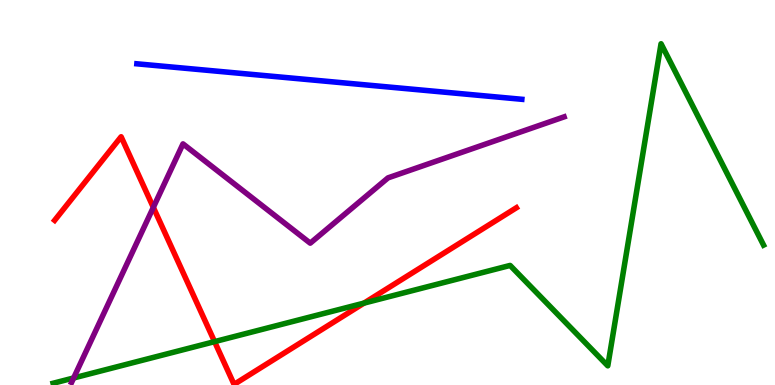[{'lines': ['blue', 'red'], 'intersections': []}, {'lines': ['green', 'red'], 'intersections': [{'x': 2.77, 'y': 1.13}, {'x': 4.7, 'y': 2.13}]}, {'lines': ['purple', 'red'], 'intersections': [{'x': 1.98, 'y': 4.61}]}, {'lines': ['blue', 'green'], 'intersections': []}, {'lines': ['blue', 'purple'], 'intersections': []}, {'lines': ['green', 'purple'], 'intersections': [{'x': 0.95, 'y': 0.182}]}]